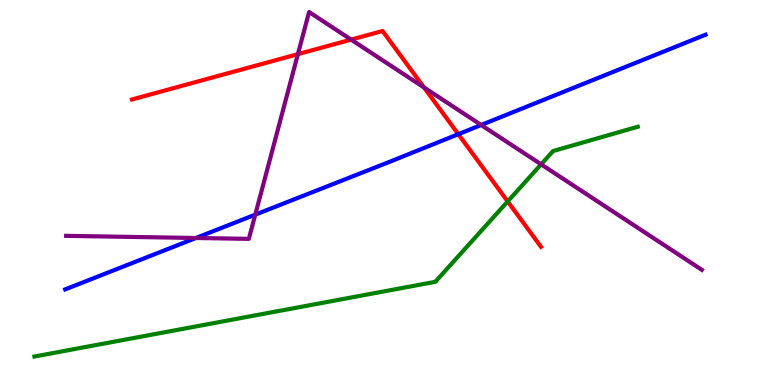[{'lines': ['blue', 'red'], 'intersections': [{'x': 5.91, 'y': 6.51}]}, {'lines': ['green', 'red'], 'intersections': [{'x': 6.55, 'y': 4.77}]}, {'lines': ['purple', 'red'], 'intersections': [{'x': 3.84, 'y': 8.59}, {'x': 4.53, 'y': 8.97}, {'x': 5.47, 'y': 7.73}]}, {'lines': ['blue', 'green'], 'intersections': []}, {'lines': ['blue', 'purple'], 'intersections': [{'x': 2.53, 'y': 3.82}, {'x': 3.29, 'y': 4.42}, {'x': 6.21, 'y': 6.75}]}, {'lines': ['green', 'purple'], 'intersections': [{'x': 6.98, 'y': 5.73}]}]